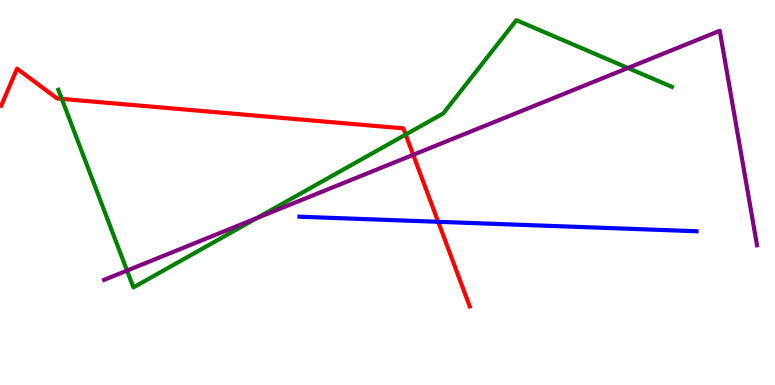[{'lines': ['blue', 'red'], 'intersections': [{'x': 5.65, 'y': 4.24}]}, {'lines': ['green', 'red'], 'intersections': [{'x': 0.798, 'y': 7.43}, {'x': 5.23, 'y': 6.51}]}, {'lines': ['purple', 'red'], 'intersections': [{'x': 5.33, 'y': 5.98}]}, {'lines': ['blue', 'green'], 'intersections': []}, {'lines': ['blue', 'purple'], 'intersections': []}, {'lines': ['green', 'purple'], 'intersections': [{'x': 1.64, 'y': 2.97}, {'x': 3.32, 'y': 4.34}, {'x': 8.1, 'y': 8.23}]}]